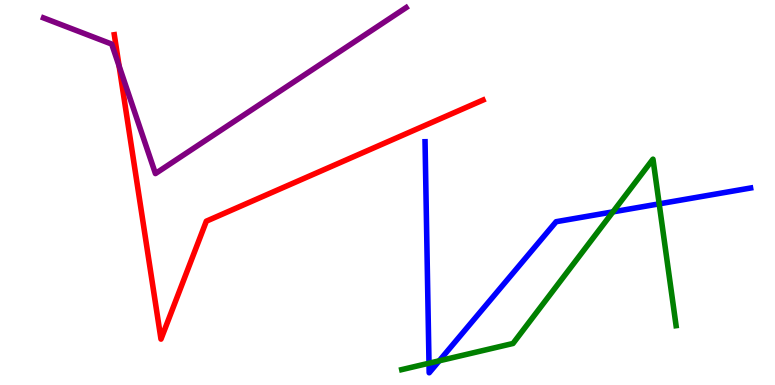[{'lines': ['blue', 'red'], 'intersections': []}, {'lines': ['green', 'red'], 'intersections': []}, {'lines': ['purple', 'red'], 'intersections': [{'x': 1.54, 'y': 8.29}]}, {'lines': ['blue', 'green'], 'intersections': [{'x': 5.54, 'y': 0.566}, {'x': 5.67, 'y': 0.628}, {'x': 7.91, 'y': 4.5}, {'x': 8.51, 'y': 4.71}]}, {'lines': ['blue', 'purple'], 'intersections': []}, {'lines': ['green', 'purple'], 'intersections': []}]